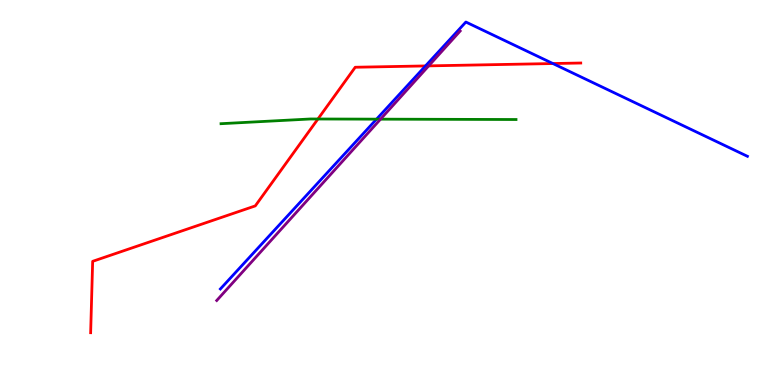[{'lines': ['blue', 'red'], 'intersections': [{'x': 5.49, 'y': 8.29}, {'x': 7.13, 'y': 8.35}]}, {'lines': ['green', 'red'], 'intersections': [{'x': 4.1, 'y': 6.91}]}, {'lines': ['purple', 'red'], 'intersections': [{'x': 5.53, 'y': 8.29}]}, {'lines': ['blue', 'green'], 'intersections': [{'x': 4.86, 'y': 6.91}]}, {'lines': ['blue', 'purple'], 'intersections': []}, {'lines': ['green', 'purple'], 'intersections': [{'x': 4.91, 'y': 6.9}]}]